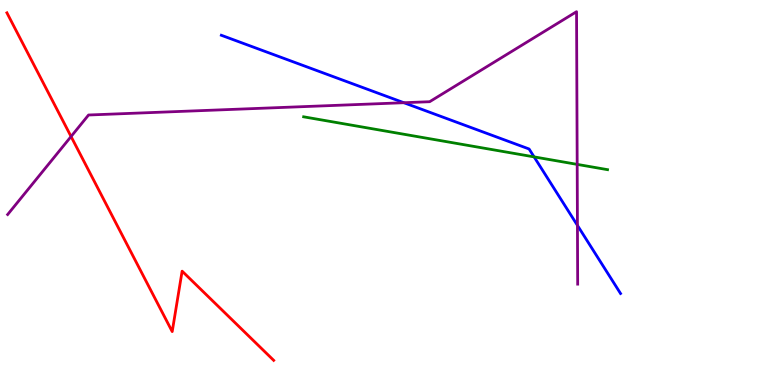[{'lines': ['blue', 'red'], 'intersections': []}, {'lines': ['green', 'red'], 'intersections': []}, {'lines': ['purple', 'red'], 'intersections': [{'x': 0.917, 'y': 6.45}]}, {'lines': ['blue', 'green'], 'intersections': [{'x': 6.89, 'y': 5.92}]}, {'lines': ['blue', 'purple'], 'intersections': [{'x': 5.21, 'y': 7.33}, {'x': 7.45, 'y': 4.15}]}, {'lines': ['green', 'purple'], 'intersections': [{'x': 7.45, 'y': 5.73}]}]